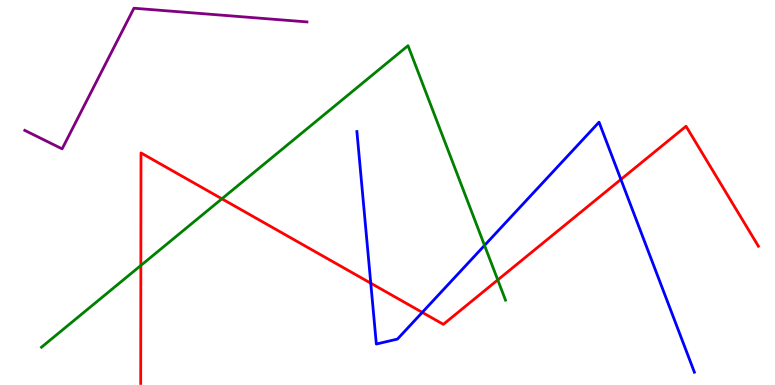[{'lines': ['blue', 'red'], 'intersections': [{'x': 4.78, 'y': 2.64}, {'x': 5.45, 'y': 1.89}, {'x': 8.01, 'y': 5.34}]}, {'lines': ['green', 'red'], 'intersections': [{'x': 1.82, 'y': 3.1}, {'x': 2.86, 'y': 4.84}, {'x': 6.42, 'y': 2.73}]}, {'lines': ['purple', 'red'], 'intersections': []}, {'lines': ['blue', 'green'], 'intersections': [{'x': 6.25, 'y': 3.63}]}, {'lines': ['blue', 'purple'], 'intersections': []}, {'lines': ['green', 'purple'], 'intersections': []}]